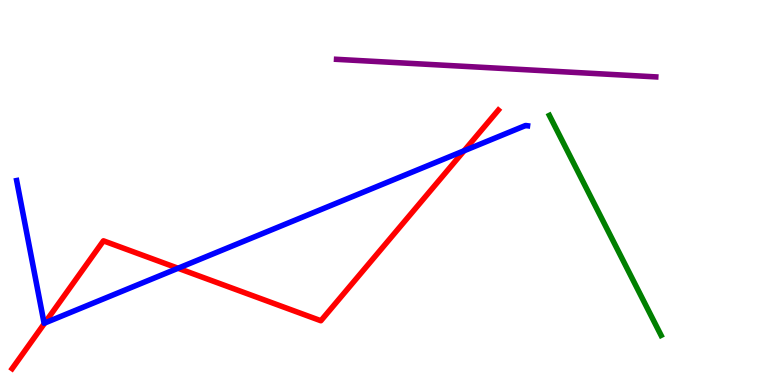[{'lines': ['blue', 'red'], 'intersections': [{'x': 0.577, 'y': 1.61}, {'x': 2.3, 'y': 3.03}, {'x': 5.99, 'y': 6.08}]}, {'lines': ['green', 'red'], 'intersections': []}, {'lines': ['purple', 'red'], 'intersections': []}, {'lines': ['blue', 'green'], 'intersections': []}, {'lines': ['blue', 'purple'], 'intersections': []}, {'lines': ['green', 'purple'], 'intersections': []}]